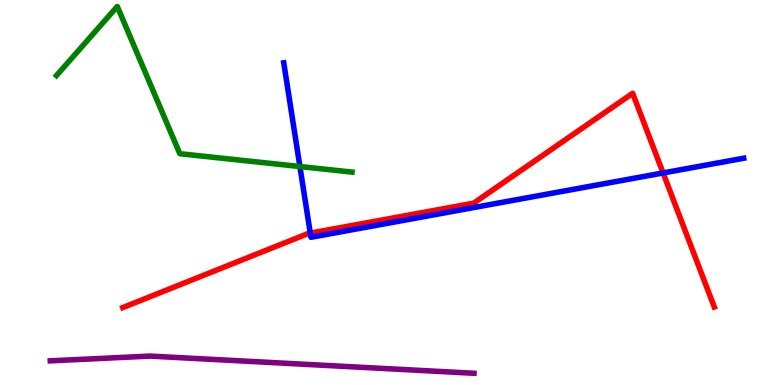[{'lines': ['blue', 'red'], 'intersections': [{'x': 4.0, 'y': 3.94}, {'x': 8.56, 'y': 5.51}]}, {'lines': ['green', 'red'], 'intersections': []}, {'lines': ['purple', 'red'], 'intersections': []}, {'lines': ['blue', 'green'], 'intersections': [{'x': 3.87, 'y': 5.67}]}, {'lines': ['blue', 'purple'], 'intersections': []}, {'lines': ['green', 'purple'], 'intersections': []}]